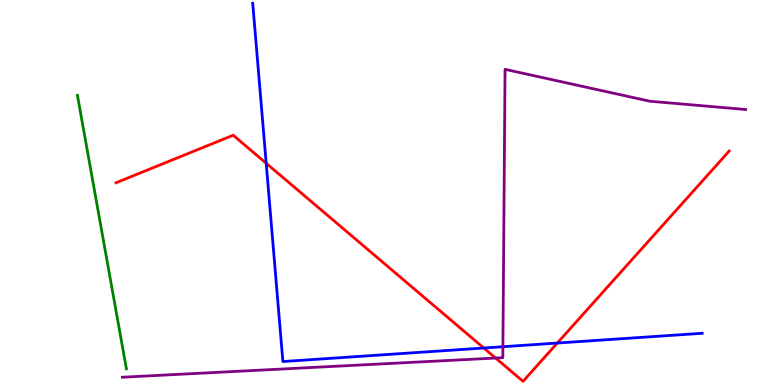[{'lines': ['blue', 'red'], 'intersections': [{'x': 3.43, 'y': 5.76}, {'x': 6.24, 'y': 0.961}, {'x': 7.19, 'y': 1.09}]}, {'lines': ['green', 'red'], 'intersections': []}, {'lines': ['purple', 'red'], 'intersections': [{'x': 6.39, 'y': 0.7}]}, {'lines': ['blue', 'green'], 'intersections': []}, {'lines': ['blue', 'purple'], 'intersections': [{'x': 6.49, 'y': 0.994}]}, {'lines': ['green', 'purple'], 'intersections': []}]